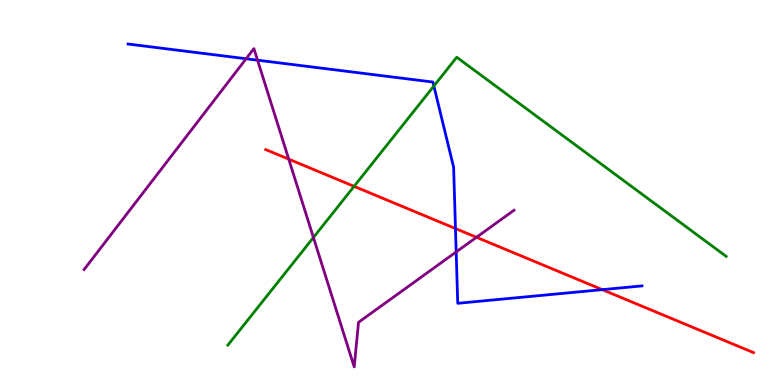[{'lines': ['blue', 'red'], 'intersections': [{'x': 5.88, 'y': 4.06}, {'x': 7.77, 'y': 2.48}]}, {'lines': ['green', 'red'], 'intersections': [{'x': 4.57, 'y': 5.16}]}, {'lines': ['purple', 'red'], 'intersections': [{'x': 3.73, 'y': 5.87}, {'x': 6.15, 'y': 3.84}]}, {'lines': ['blue', 'green'], 'intersections': [{'x': 5.6, 'y': 7.77}]}, {'lines': ['blue', 'purple'], 'intersections': [{'x': 3.18, 'y': 8.47}, {'x': 3.32, 'y': 8.44}, {'x': 5.89, 'y': 3.46}]}, {'lines': ['green', 'purple'], 'intersections': [{'x': 4.04, 'y': 3.83}]}]